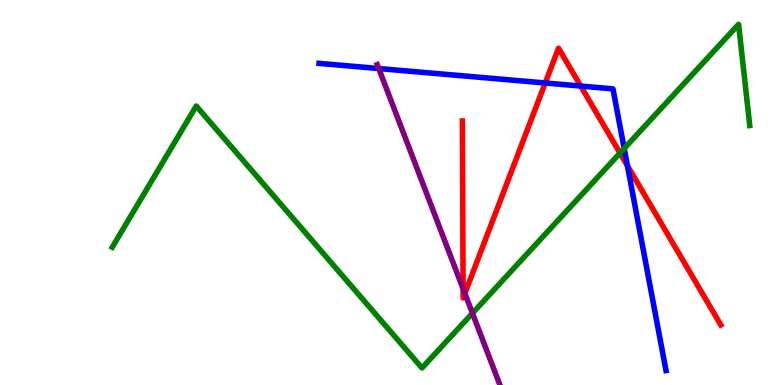[{'lines': ['blue', 'red'], 'intersections': [{'x': 7.04, 'y': 7.84}, {'x': 7.49, 'y': 7.76}, {'x': 8.1, 'y': 5.7}]}, {'lines': ['green', 'red'], 'intersections': [{'x': 8.0, 'y': 6.02}]}, {'lines': ['purple', 'red'], 'intersections': [{'x': 5.98, 'y': 2.5}, {'x': 6.0, 'y': 2.38}]}, {'lines': ['blue', 'green'], 'intersections': [{'x': 8.05, 'y': 6.14}]}, {'lines': ['blue', 'purple'], 'intersections': [{'x': 4.89, 'y': 8.22}]}, {'lines': ['green', 'purple'], 'intersections': [{'x': 6.1, 'y': 1.86}]}]